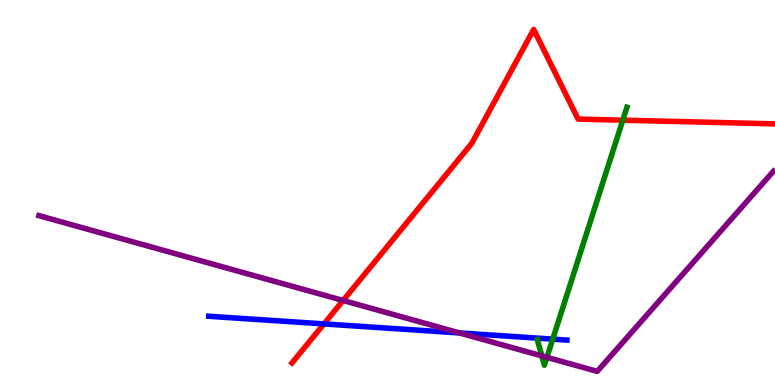[{'lines': ['blue', 'red'], 'intersections': [{'x': 4.18, 'y': 1.59}]}, {'lines': ['green', 'red'], 'intersections': [{'x': 8.04, 'y': 6.88}]}, {'lines': ['purple', 'red'], 'intersections': [{'x': 4.43, 'y': 2.2}]}, {'lines': ['blue', 'green'], 'intersections': [{'x': 7.13, 'y': 1.19}]}, {'lines': ['blue', 'purple'], 'intersections': [{'x': 5.93, 'y': 1.35}]}, {'lines': ['green', 'purple'], 'intersections': [{'x': 6.99, 'y': 0.756}, {'x': 7.06, 'y': 0.718}]}]